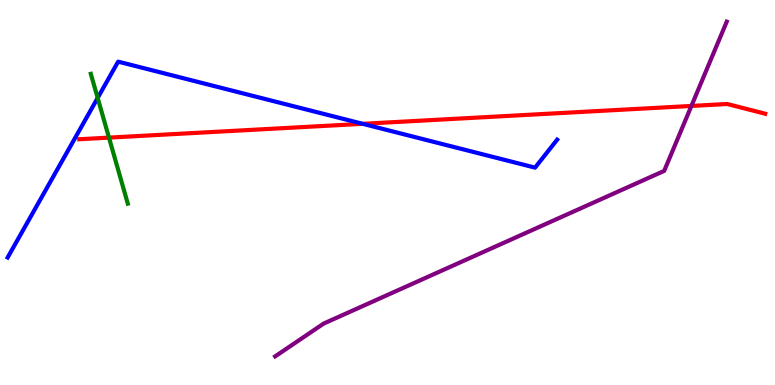[{'lines': ['blue', 'red'], 'intersections': [{'x': 4.68, 'y': 6.78}]}, {'lines': ['green', 'red'], 'intersections': [{'x': 1.41, 'y': 6.43}]}, {'lines': ['purple', 'red'], 'intersections': [{'x': 8.92, 'y': 7.25}]}, {'lines': ['blue', 'green'], 'intersections': [{'x': 1.26, 'y': 7.46}]}, {'lines': ['blue', 'purple'], 'intersections': []}, {'lines': ['green', 'purple'], 'intersections': []}]